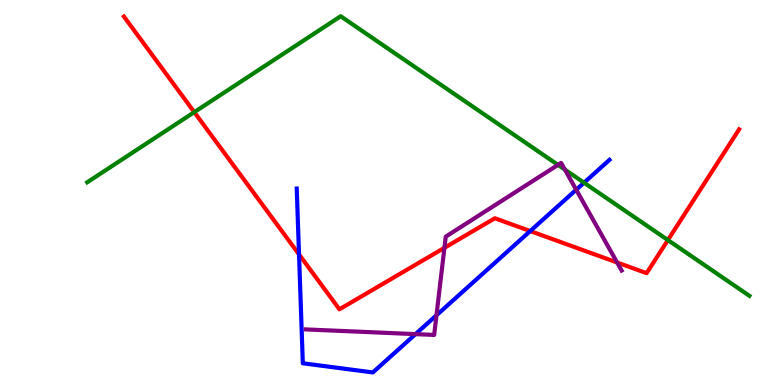[{'lines': ['blue', 'red'], 'intersections': [{'x': 3.86, 'y': 3.39}, {'x': 6.84, 'y': 4.0}]}, {'lines': ['green', 'red'], 'intersections': [{'x': 2.51, 'y': 7.09}, {'x': 8.62, 'y': 3.76}]}, {'lines': ['purple', 'red'], 'intersections': [{'x': 5.73, 'y': 3.56}, {'x': 7.96, 'y': 3.18}]}, {'lines': ['blue', 'green'], 'intersections': [{'x': 7.54, 'y': 5.25}]}, {'lines': ['blue', 'purple'], 'intersections': [{'x': 5.36, 'y': 1.32}, {'x': 5.63, 'y': 1.81}, {'x': 7.43, 'y': 5.07}]}, {'lines': ['green', 'purple'], 'intersections': [{'x': 7.2, 'y': 5.72}, {'x': 7.29, 'y': 5.59}]}]